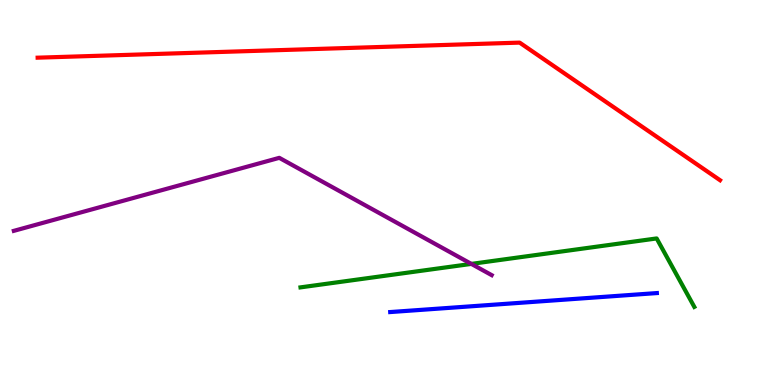[{'lines': ['blue', 'red'], 'intersections': []}, {'lines': ['green', 'red'], 'intersections': []}, {'lines': ['purple', 'red'], 'intersections': []}, {'lines': ['blue', 'green'], 'intersections': []}, {'lines': ['blue', 'purple'], 'intersections': []}, {'lines': ['green', 'purple'], 'intersections': [{'x': 6.08, 'y': 3.15}]}]